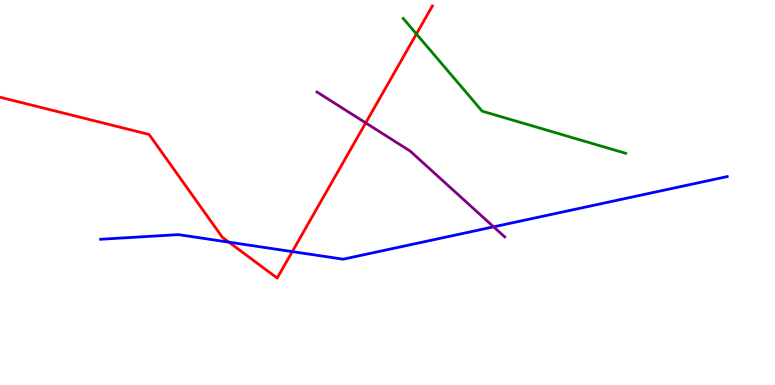[{'lines': ['blue', 'red'], 'intersections': [{'x': 2.95, 'y': 3.71}, {'x': 3.77, 'y': 3.46}]}, {'lines': ['green', 'red'], 'intersections': [{'x': 5.37, 'y': 9.12}]}, {'lines': ['purple', 'red'], 'intersections': [{'x': 4.72, 'y': 6.81}]}, {'lines': ['blue', 'green'], 'intersections': []}, {'lines': ['blue', 'purple'], 'intersections': [{'x': 6.37, 'y': 4.11}]}, {'lines': ['green', 'purple'], 'intersections': []}]